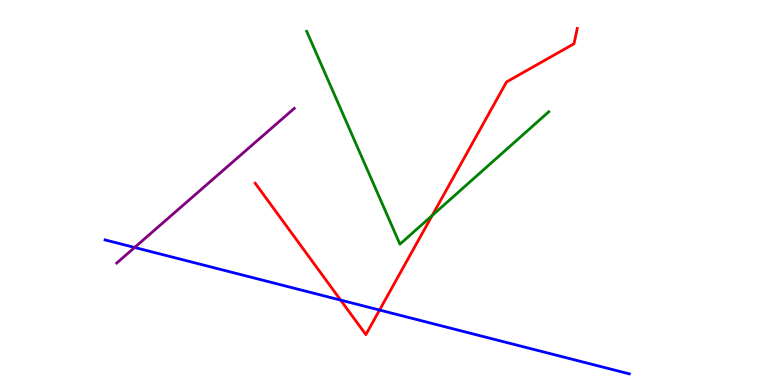[{'lines': ['blue', 'red'], 'intersections': [{'x': 4.4, 'y': 2.21}, {'x': 4.9, 'y': 1.95}]}, {'lines': ['green', 'red'], 'intersections': [{'x': 5.58, 'y': 4.4}]}, {'lines': ['purple', 'red'], 'intersections': []}, {'lines': ['blue', 'green'], 'intersections': []}, {'lines': ['blue', 'purple'], 'intersections': [{'x': 1.74, 'y': 3.57}]}, {'lines': ['green', 'purple'], 'intersections': []}]